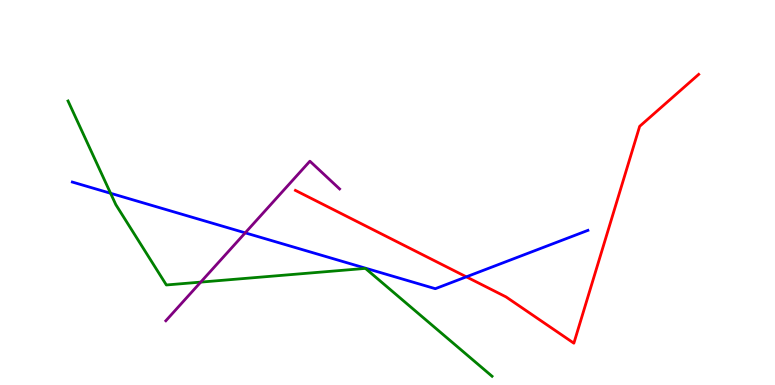[{'lines': ['blue', 'red'], 'intersections': [{'x': 6.02, 'y': 2.81}]}, {'lines': ['green', 'red'], 'intersections': []}, {'lines': ['purple', 'red'], 'intersections': []}, {'lines': ['blue', 'green'], 'intersections': [{'x': 1.43, 'y': 4.98}]}, {'lines': ['blue', 'purple'], 'intersections': [{'x': 3.16, 'y': 3.95}]}, {'lines': ['green', 'purple'], 'intersections': [{'x': 2.59, 'y': 2.67}]}]